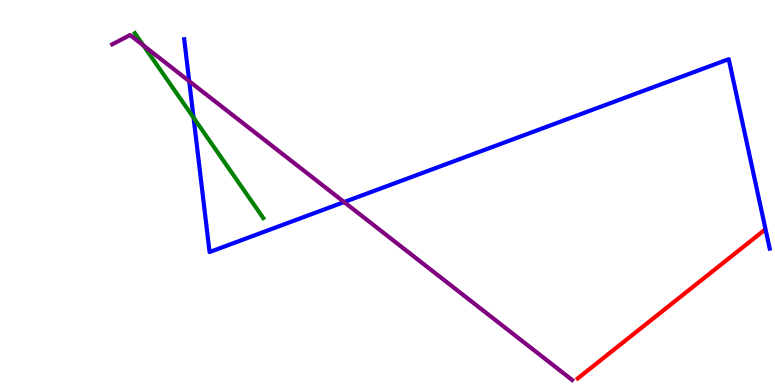[{'lines': ['blue', 'red'], 'intersections': []}, {'lines': ['green', 'red'], 'intersections': []}, {'lines': ['purple', 'red'], 'intersections': []}, {'lines': ['blue', 'green'], 'intersections': [{'x': 2.5, 'y': 6.94}]}, {'lines': ['blue', 'purple'], 'intersections': [{'x': 2.44, 'y': 7.89}, {'x': 4.44, 'y': 4.75}]}, {'lines': ['green', 'purple'], 'intersections': [{'x': 1.85, 'y': 8.82}]}]